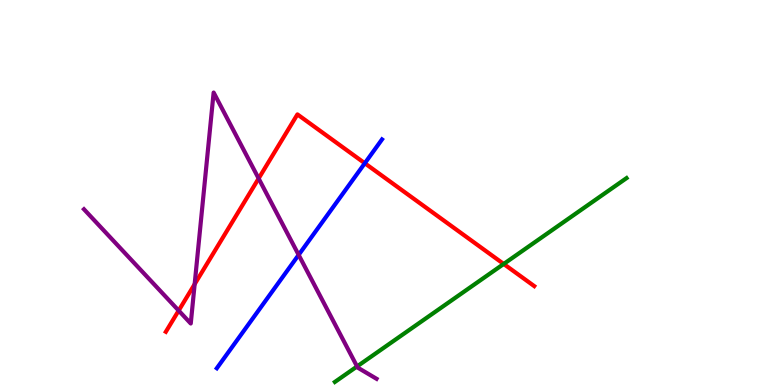[{'lines': ['blue', 'red'], 'intersections': [{'x': 4.71, 'y': 5.76}]}, {'lines': ['green', 'red'], 'intersections': [{'x': 6.5, 'y': 3.14}]}, {'lines': ['purple', 'red'], 'intersections': [{'x': 2.31, 'y': 1.93}, {'x': 2.51, 'y': 2.62}, {'x': 3.34, 'y': 5.36}]}, {'lines': ['blue', 'green'], 'intersections': []}, {'lines': ['blue', 'purple'], 'intersections': [{'x': 3.85, 'y': 3.38}]}, {'lines': ['green', 'purple'], 'intersections': [{'x': 4.61, 'y': 0.482}]}]